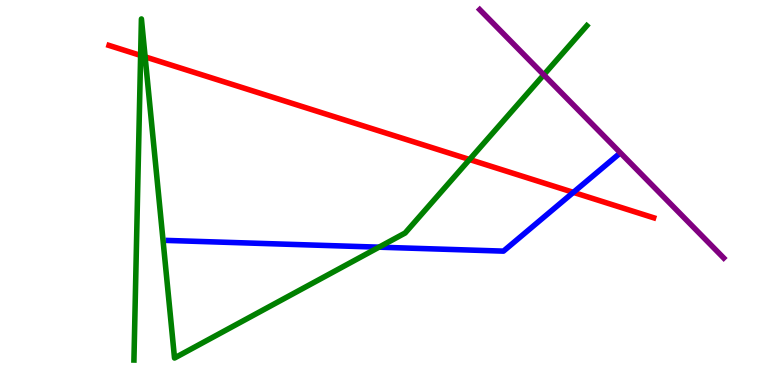[{'lines': ['blue', 'red'], 'intersections': [{'x': 7.4, 'y': 5.0}]}, {'lines': ['green', 'red'], 'intersections': [{'x': 1.81, 'y': 8.56}, {'x': 1.87, 'y': 8.52}, {'x': 6.06, 'y': 5.86}]}, {'lines': ['purple', 'red'], 'intersections': []}, {'lines': ['blue', 'green'], 'intersections': [{'x': 4.89, 'y': 3.58}]}, {'lines': ['blue', 'purple'], 'intersections': []}, {'lines': ['green', 'purple'], 'intersections': [{'x': 7.02, 'y': 8.06}]}]